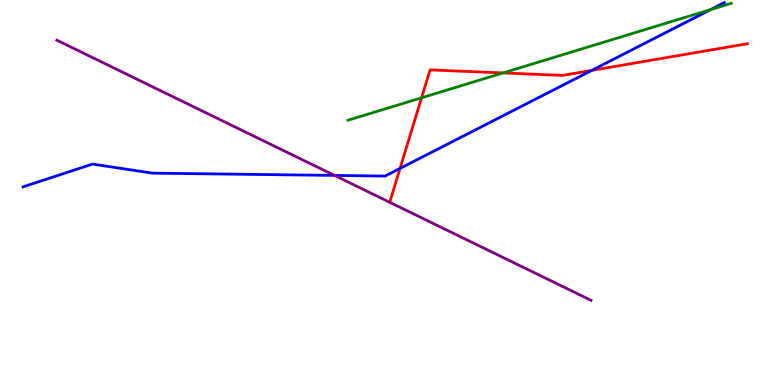[{'lines': ['blue', 'red'], 'intersections': [{'x': 5.16, 'y': 5.63}, {'x': 7.63, 'y': 8.17}]}, {'lines': ['green', 'red'], 'intersections': [{'x': 5.44, 'y': 7.46}, {'x': 6.49, 'y': 8.11}]}, {'lines': ['purple', 'red'], 'intersections': []}, {'lines': ['blue', 'green'], 'intersections': [{'x': 9.17, 'y': 9.75}]}, {'lines': ['blue', 'purple'], 'intersections': [{'x': 4.32, 'y': 5.44}]}, {'lines': ['green', 'purple'], 'intersections': []}]